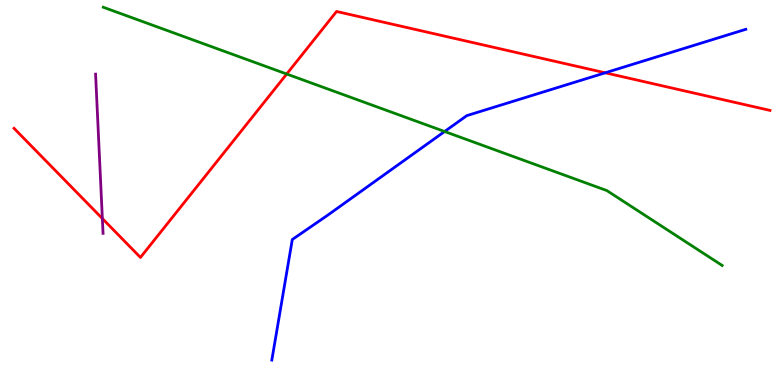[{'lines': ['blue', 'red'], 'intersections': [{'x': 7.81, 'y': 8.11}]}, {'lines': ['green', 'red'], 'intersections': [{'x': 3.7, 'y': 8.08}]}, {'lines': ['purple', 'red'], 'intersections': [{'x': 1.32, 'y': 4.32}]}, {'lines': ['blue', 'green'], 'intersections': [{'x': 5.74, 'y': 6.58}]}, {'lines': ['blue', 'purple'], 'intersections': []}, {'lines': ['green', 'purple'], 'intersections': []}]